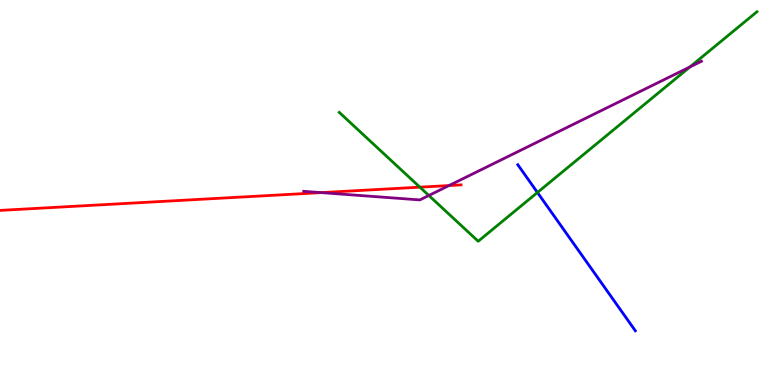[{'lines': ['blue', 'red'], 'intersections': []}, {'lines': ['green', 'red'], 'intersections': [{'x': 5.42, 'y': 5.14}]}, {'lines': ['purple', 'red'], 'intersections': [{'x': 4.15, 'y': 5.0}, {'x': 5.79, 'y': 5.18}]}, {'lines': ['blue', 'green'], 'intersections': [{'x': 6.93, 'y': 5.0}]}, {'lines': ['blue', 'purple'], 'intersections': []}, {'lines': ['green', 'purple'], 'intersections': [{'x': 5.53, 'y': 4.92}, {'x': 8.9, 'y': 8.26}]}]